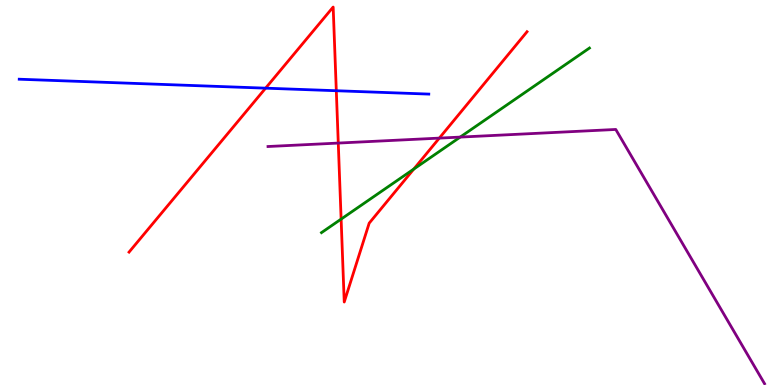[{'lines': ['blue', 'red'], 'intersections': [{'x': 3.43, 'y': 7.71}, {'x': 4.34, 'y': 7.64}]}, {'lines': ['green', 'red'], 'intersections': [{'x': 4.4, 'y': 4.31}, {'x': 5.34, 'y': 5.61}]}, {'lines': ['purple', 'red'], 'intersections': [{'x': 4.36, 'y': 6.28}, {'x': 5.67, 'y': 6.41}]}, {'lines': ['blue', 'green'], 'intersections': []}, {'lines': ['blue', 'purple'], 'intersections': []}, {'lines': ['green', 'purple'], 'intersections': [{'x': 5.94, 'y': 6.44}]}]